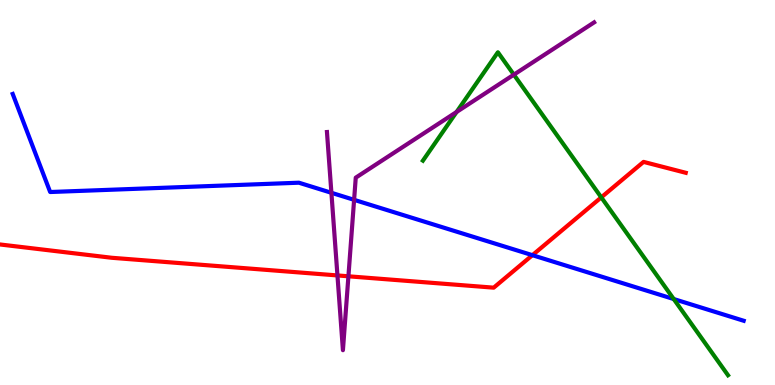[{'lines': ['blue', 'red'], 'intersections': [{'x': 6.87, 'y': 3.37}]}, {'lines': ['green', 'red'], 'intersections': [{'x': 7.76, 'y': 4.87}]}, {'lines': ['purple', 'red'], 'intersections': [{'x': 4.35, 'y': 2.85}, {'x': 4.5, 'y': 2.82}]}, {'lines': ['blue', 'green'], 'intersections': [{'x': 8.69, 'y': 2.23}]}, {'lines': ['blue', 'purple'], 'intersections': [{'x': 4.28, 'y': 4.99}, {'x': 4.57, 'y': 4.81}]}, {'lines': ['green', 'purple'], 'intersections': [{'x': 5.89, 'y': 7.09}, {'x': 6.63, 'y': 8.06}]}]